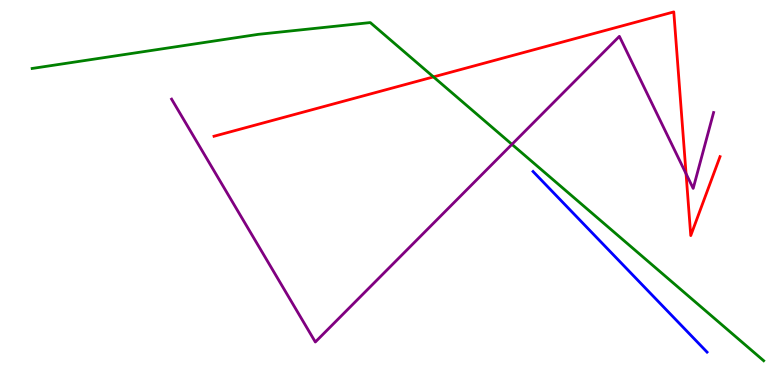[{'lines': ['blue', 'red'], 'intersections': []}, {'lines': ['green', 'red'], 'intersections': [{'x': 5.59, 'y': 8.0}]}, {'lines': ['purple', 'red'], 'intersections': [{'x': 8.85, 'y': 5.49}]}, {'lines': ['blue', 'green'], 'intersections': []}, {'lines': ['blue', 'purple'], 'intersections': []}, {'lines': ['green', 'purple'], 'intersections': [{'x': 6.61, 'y': 6.25}]}]